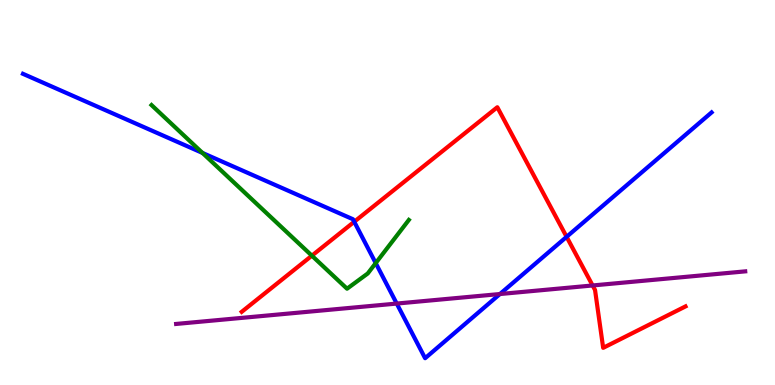[{'lines': ['blue', 'red'], 'intersections': [{'x': 4.57, 'y': 4.24}, {'x': 7.31, 'y': 3.85}]}, {'lines': ['green', 'red'], 'intersections': [{'x': 4.02, 'y': 3.36}]}, {'lines': ['purple', 'red'], 'intersections': [{'x': 7.65, 'y': 2.59}]}, {'lines': ['blue', 'green'], 'intersections': [{'x': 2.61, 'y': 6.03}, {'x': 4.85, 'y': 3.17}]}, {'lines': ['blue', 'purple'], 'intersections': [{'x': 5.12, 'y': 2.12}, {'x': 6.45, 'y': 2.36}]}, {'lines': ['green', 'purple'], 'intersections': []}]